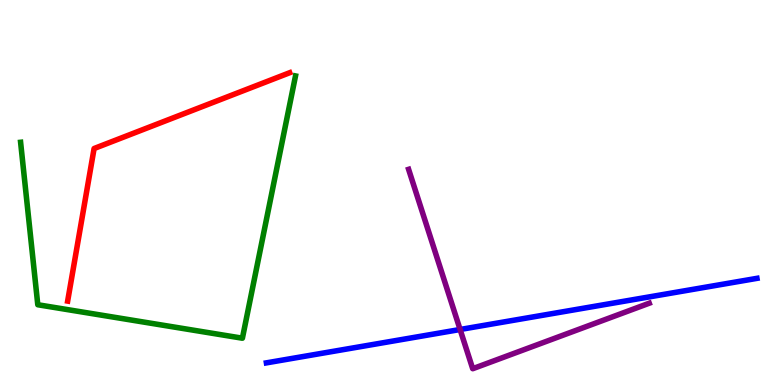[{'lines': ['blue', 'red'], 'intersections': []}, {'lines': ['green', 'red'], 'intersections': []}, {'lines': ['purple', 'red'], 'intersections': []}, {'lines': ['blue', 'green'], 'intersections': []}, {'lines': ['blue', 'purple'], 'intersections': [{'x': 5.94, 'y': 1.44}]}, {'lines': ['green', 'purple'], 'intersections': []}]